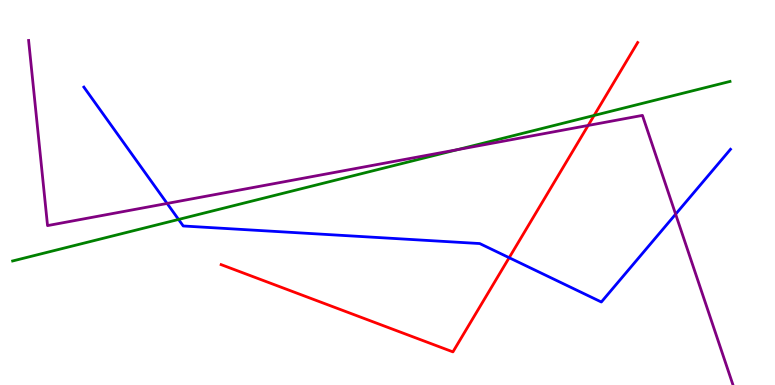[{'lines': ['blue', 'red'], 'intersections': [{'x': 6.57, 'y': 3.31}]}, {'lines': ['green', 'red'], 'intersections': [{'x': 7.67, 'y': 7.0}]}, {'lines': ['purple', 'red'], 'intersections': [{'x': 7.59, 'y': 6.74}]}, {'lines': ['blue', 'green'], 'intersections': [{'x': 2.3, 'y': 4.3}]}, {'lines': ['blue', 'purple'], 'intersections': [{'x': 2.16, 'y': 4.72}, {'x': 8.72, 'y': 4.44}]}, {'lines': ['green', 'purple'], 'intersections': [{'x': 5.9, 'y': 6.11}]}]